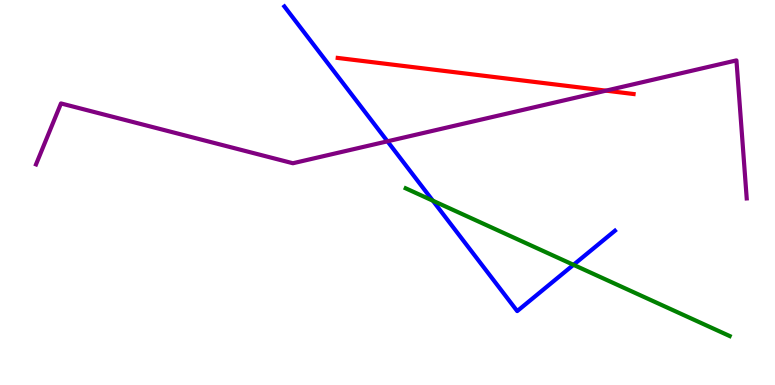[{'lines': ['blue', 'red'], 'intersections': []}, {'lines': ['green', 'red'], 'intersections': []}, {'lines': ['purple', 'red'], 'intersections': [{'x': 7.82, 'y': 7.65}]}, {'lines': ['blue', 'green'], 'intersections': [{'x': 5.58, 'y': 4.79}, {'x': 7.4, 'y': 3.12}]}, {'lines': ['blue', 'purple'], 'intersections': [{'x': 5.0, 'y': 6.33}]}, {'lines': ['green', 'purple'], 'intersections': []}]